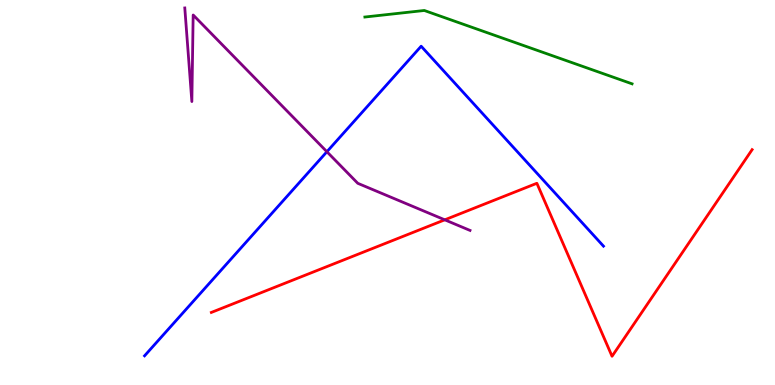[{'lines': ['blue', 'red'], 'intersections': []}, {'lines': ['green', 'red'], 'intersections': []}, {'lines': ['purple', 'red'], 'intersections': [{'x': 5.74, 'y': 4.29}]}, {'lines': ['blue', 'green'], 'intersections': []}, {'lines': ['blue', 'purple'], 'intersections': [{'x': 4.22, 'y': 6.06}]}, {'lines': ['green', 'purple'], 'intersections': []}]